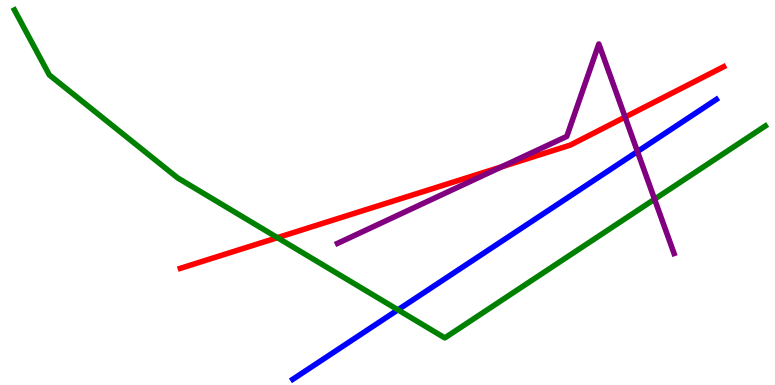[{'lines': ['blue', 'red'], 'intersections': []}, {'lines': ['green', 'red'], 'intersections': [{'x': 3.58, 'y': 3.83}]}, {'lines': ['purple', 'red'], 'intersections': [{'x': 6.47, 'y': 5.67}, {'x': 8.07, 'y': 6.96}]}, {'lines': ['blue', 'green'], 'intersections': [{'x': 5.13, 'y': 1.95}]}, {'lines': ['blue', 'purple'], 'intersections': [{'x': 8.23, 'y': 6.06}]}, {'lines': ['green', 'purple'], 'intersections': [{'x': 8.45, 'y': 4.83}]}]